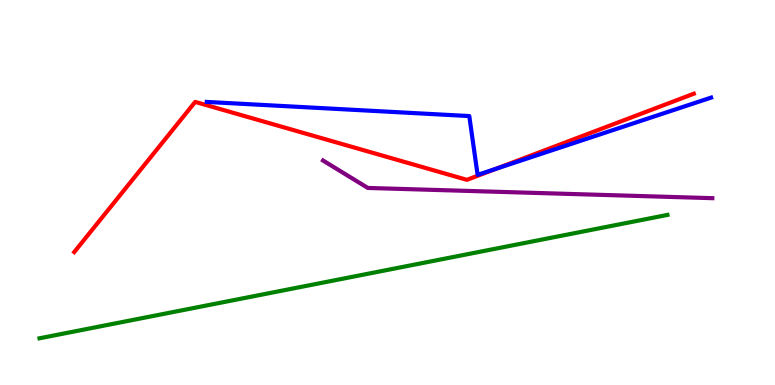[{'lines': ['blue', 'red'], 'intersections': [{'x': 6.4, 'y': 5.62}]}, {'lines': ['green', 'red'], 'intersections': []}, {'lines': ['purple', 'red'], 'intersections': []}, {'lines': ['blue', 'green'], 'intersections': []}, {'lines': ['blue', 'purple'], 'intersections': []}, {'lines': ['green', 'purple'], 'intersections': []}]